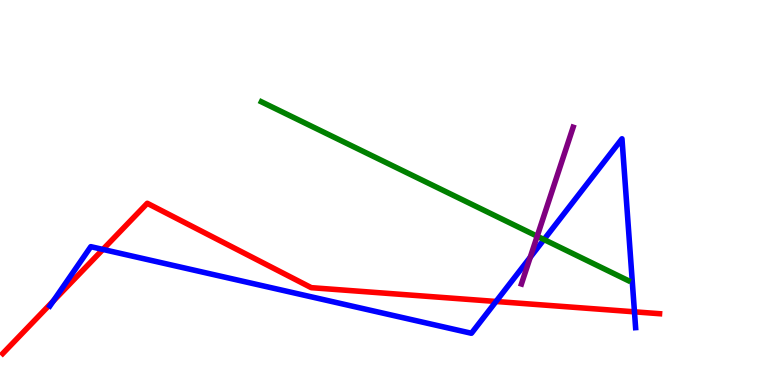[{'lines': ['blue', 'red'], 'intersections': [{'x': 0.689, 'y': 2.18}, {'x': 1.33, 'y': 3.52}, {'x': 6.4, 'y': 2.17}, {'x': 8.19, 'y': 1.9}]}, {'lines': ['green', 'red'], 'intersections': []}, {'lines': ['purple', 'red'], 'intersections': []}, {'lines': ['blue', 'green'], 'intersections': [{'x': 7.02, 'y': 3.78}]}, {'lines': ['blue', 'purple'], 'intersections': [{'x': 6.84, 'y': 3.32}]}, {'lines': ['green', 'purple'], 'intersections': [{'x': 6.93, 'y': 3.86}]}]